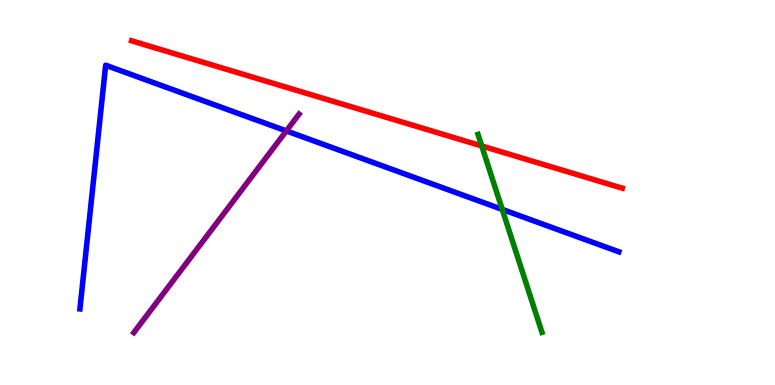[{'lines': ['blue', 'red'], 'intersections': []}, {'lines': ['green', 'red'], 'intersections': [{'x': 6.22, 'y': 6.21}]}, {'lines': ['purple', 'red'], 'intersections': []}, {'lines': ['blue', 'green'], 'intersections': [{'x': 6.48, 'y': 4.56}]}, {'lines': ['blue', 'purple'], 'intersections': [{'x': 3.69, 'y': 6.6}]}, {'lines': ['green', 'purple'], 'intersections': []}]